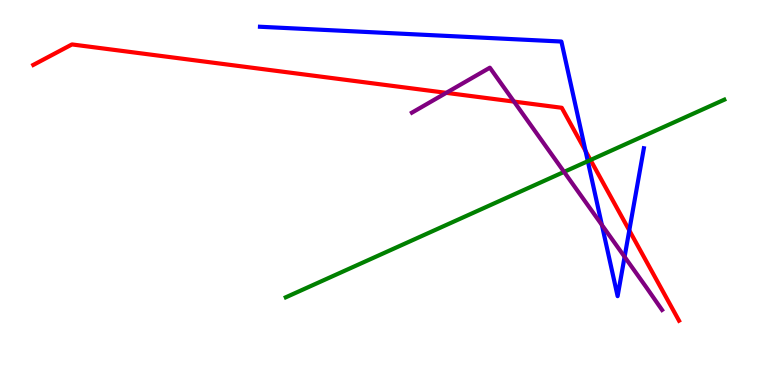[{'lines': ['blue', 'red'], 'intersections': [{'x': 7.56, 'y': 6.08}, {'x': 8.12, 'y': 4.02}]}, {'lines': ['green', 'red'], 'intersections': [{'x': 7.62, 'y': 5.84}]}, {'lines': ['purple', 'red'], 'intersections': [{'x': 5.76, 'y': 7.59}, {'x': 6.63, 'y': 7.36}]}, {'lines': ['blue', 'green'], 'intersections': [{'x': 7.58, 'y': 5.81}]}, {'lines': ['blue', 'purple'], 'intersections': [{'x': 7.77, 'y': 4.16}, {'x': 8.06, 'y': 3.33}]}, {'lines': ['green', 'purple'], 'intersections': [{'x': 7.28, 'y': 5.54}]}]